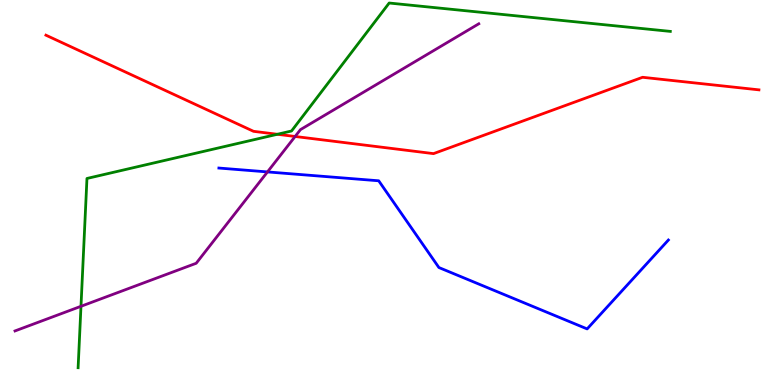[{'lines': ['blue', 'red'], 'intersections': []}, {'lines': ['green', 'red'], 'intersections': [{'x': 3.58, 'y': 6.51}]}, {'lines': ['purple', 'red'], 'intersections': [{'x': 3.81, 'y': 6.46}]}, {'lines': ['blue', 'green'], 'intersections': []}, {'lines': ['blue', 'purple'], 'intersections': [{'x': 3.45, 'y': 5.53}]}, {'lines': ['green', 'purple'], 'intersections': [{'x': 1.04, 'y': 2.04}]}]